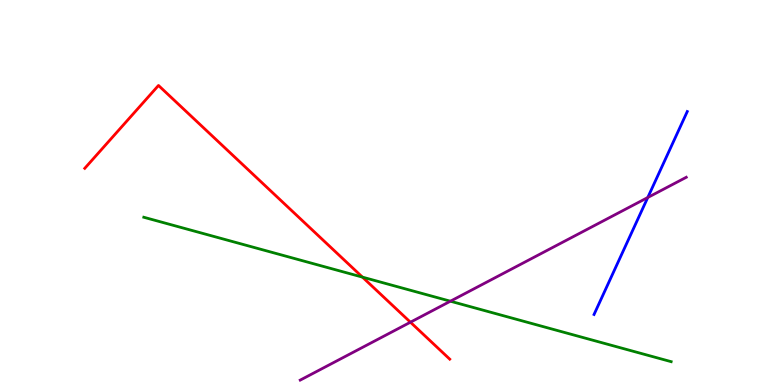[{'lines': ['blue', 'red'], 'intersections': []}, {'lines': ['green', 'red'], 'intersections': [{'x': 4.68, 'y': 2.8}]}, {'lines': ['purple', 'red'], 'intersections': [{'x': 5.3, 'y': 1.63}]}, {'lines': ['blue', 'green'], 'intersections': []}, {'lines': ['blue', 'purple'], 'intersections': [{'x': 8.36, 'y': 4.87}]}, {'lines': ['green', 'purple'], 'intersections': [{'x': 5.81, 'y': 2.18}]}]